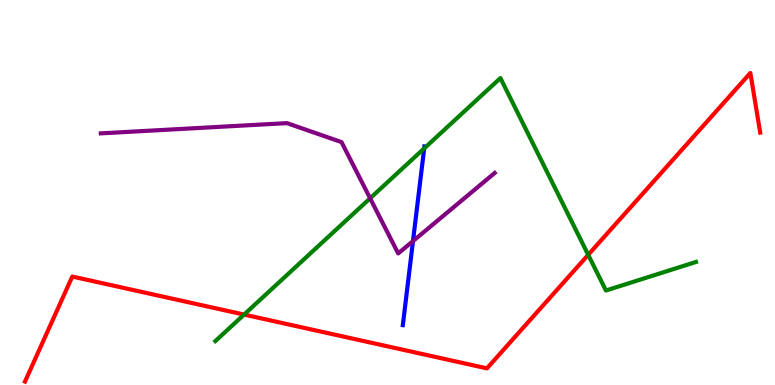[{'lines': ['blue', 'red'], 'intersections': []}, {'lines': ['green', 'red'], 'intersections': [{'x': 3.15, 'y': 1.83}, {'x': 7.59, 'y': 3.38}]}, {'lines': ['purple', 'red'], 'intersections': []}, {'lines': ['blue', 'green'], 'intersections': [{'x': 5.47, 'y': 6.15}]}, {'lines': ['blue', 'purple'], 'intersections': [{'x': 5.33, 'y': 3.74}]}, {'lines': ['green', 'purple'], 'intersections': [{'x': 4.78, 'y': 4.85}]}]